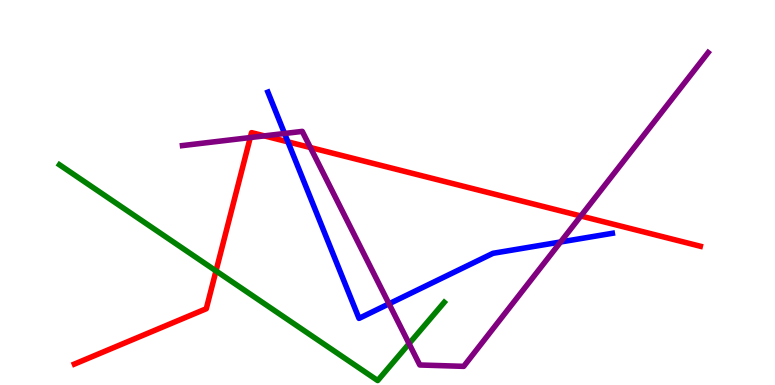[{'lines': ['blue', 'red'], 'intersections': [{'x': 3.72, 'y': 6.32}]}, {'lines': ['green', 'red'], 'intersections': [{'x': 2.79, 'y': 2.96}]}, {'lines': ['purple', 'red'], 'intersections': [{'x': 3.23, 'y': 6.43}, {'x': 3.41, 'y': 6.47}, {'x': 4.0, 'y': 6.17}, {'x': 7.49, 'y': 4.39}]}, {'lines': ['blue', 'green'], 'intersections': []}, {'lines': ['blue', 'purple'], 'intersections': [{'x': 3.67, 'y': 6.53}, {'x': 5.02, 'y': 2.11}, {'x': 7.23, 'y': 3.71}]}, {'lines': ['green', 'purple'], 'intersections': [{'x': 5.28, 'y': 1.07}]}]